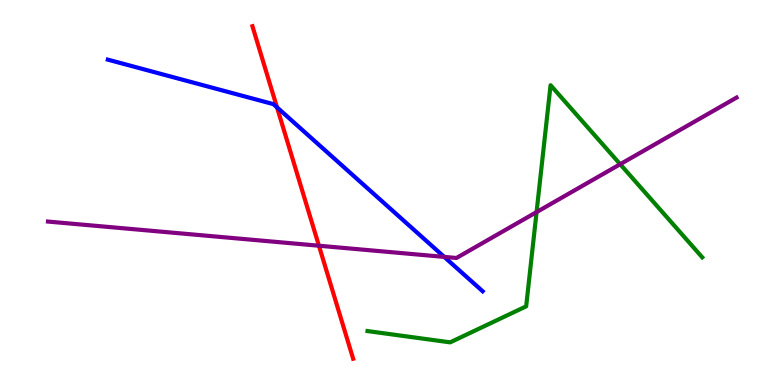[{'lines': ['blue', 'red'], 'intersections': [{'x': 3.57, 'y': 7.21}]}, {'lines': ['green', 'red'], 'intersections': []}, {'lines': ['purple', 'red'], 'intersections': [{'x': 4.12, 'y': 3.62}]}, {'lines': ['blue', 'green'], 'intersections': []}, {'lines': ['blue', 'purple'], 'intersections': [{'x': 5.73, 'y': 3.33}]}, {'lines': ['green', 'purple'], 'intersections': [{'x': 6.92, 'y': 4.49}, {'x': 8.0, 'y': 5.73}]}]